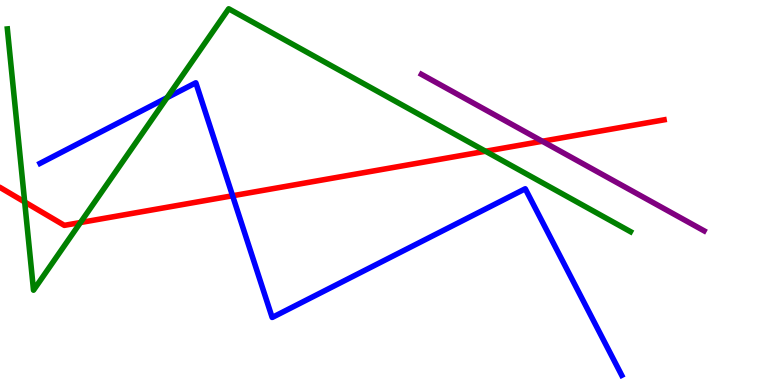[{'lines': ['blue', 'red'], 'intersections': [{'x': 3.0, 'y': 4.92}]}, {'lines': ['green', 'red'], 'intersections': [{'x': 0.318, 'y': 4.75}, {'x': 1.04, 'y': 4.22}, {'x': 6.26, 'y': 6.07}]}, {'lines': ['purple', 'red'], 'intersections': [{'x': 7.0, 'y': 6.33}]}, {'lines': ['blue', 'green'], 'intersections': [{'x': 2.16, 'y': 7.46}]}, {'lines': ['blue', 'purple'], 'intersections': []}, {'lines': ['green', 'purple'], 'intersections': []}]